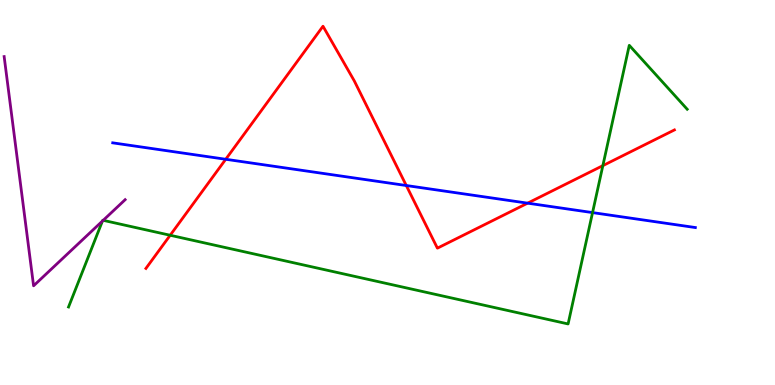[{'lines': ['blue', 'red'], 'intersections': [{'x': 2.91, 'y': 5.86}, {'x': 5.24, 'y': 5.18}, {'x': 6.81, 'y': 4.72}]}, {'lines': ['green', 'red'], 'intersections': [{'x': 2.2, 'y': 3.89}, {'x': 7.78, 'y': 5.7}]}, {'lines': ['purple', 'red'], 'intersections': []}, {'lines': ['blue', 'green'], 'intersections': [{'x': 7.65, 'y': 4.48}]}, {'lines': ['blue', 'purple'], 'intersections': []}, {'lines': ['green', 'purple'], 'intersections': [{'x': 1.32, 'y': 4.26}, {'x': 1.33, 'y': 4.28}]}]